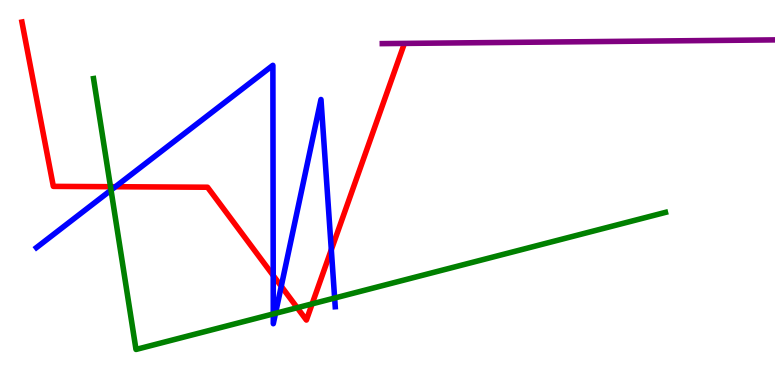[{'lines': ['blue', 'red'], 'intersections': [{'x': 1.49, 'y': 5.15}, {'x': 3.53, 'y': 2.84}, {'x': 3.63, 'y': 2.56}, {'x': 4.28, 'y': 3.51}]}, {'lines': ['green', 'red'], 'intersections': [{'x': 1.43, 'y': 5.15}, {'x': 3.84, 'y': 2.01}, {'x': 4.03, 'y': 2.11}]}, {'lines': ['purple', 'red'], 'intersections': []}, {'lines': ['blue', 'green'], 'intersections': [{'x': 1.43, 'y': 5.06}, {'x': 3.53, 'y': 1.85}, {'x': 3.55, 'y': 1.86}, {'x': 4.32, 'y': 2.26}]}, {'lines': ['blue', 'purple'], 'intersections': []}, {'lines': ['green', 'purple'], 'intersections': []}]